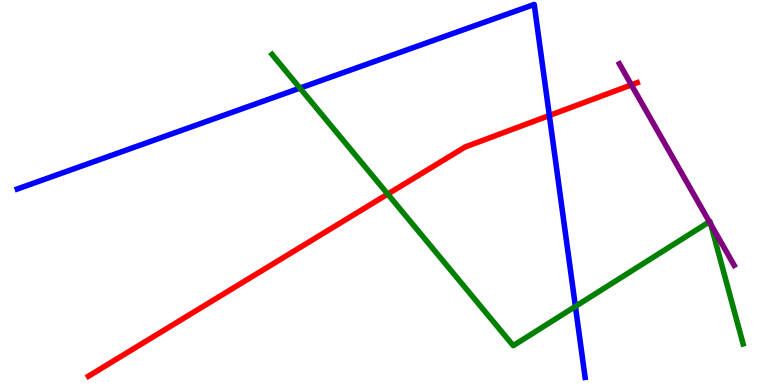[{'lines': ['blue', 'red'], 'intersections': [{'x': 7.09, 'y': 7.0}]}, {'lines': ['green', 'red'], 'intersections': [{'x': 5.0, 'y': 4.96}]}, {'lines': ['purple', 'red'], 'intersections': [{'x': 8.15, 'y': 7.8}]}, {'lines': ['blue', 'green'], 'intersections': [{'x': 3.87, 'y': 7.71}, {'x': 7.42, 'y': 2.04}]}, {'lines': ['blue', 'purple'], 'intersections': []}, {'lines': ['green', 'purple'], 'intersections': [{'x': 9.15, 'y': 4.24}, {'x': 9.17, 'y': 4.18}]}]